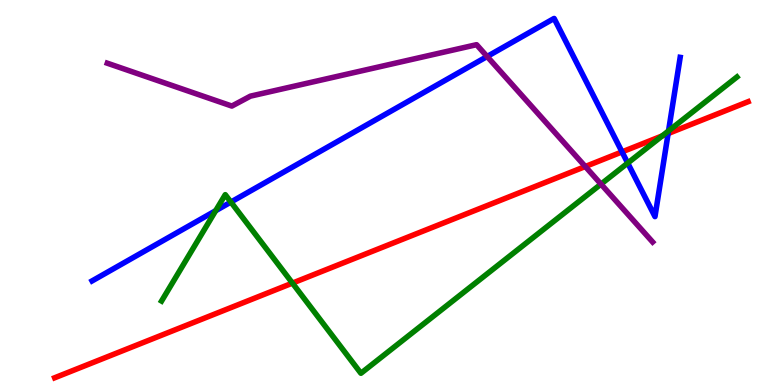[{'lines': ['blue', 'red'], 'intersections': [{'x': 8.03, 'y': 6.05}, {'x': 8.62, 'y': 6.53}]}, {'lines': ['green', 'red'], 'intersections': [{'x': 3.77, 'y': 2.65}, {'x': 8.54, 'y': 6.47}]}, {'lines': ['purple', 'red'], 'intersections': [{'x': 7.55, 'y': 5.67}]}, {'lines': ['blue', 'green'], 'intersections': [{'x': 2.78, 'y': 4.53}, {'x': 2.98, 'y': 4.75}, {'x': 8.1, 'y': 5.76}, {'x': 8.63, 'y': 6.6}]}, {'lines': ['blue', 'purple'], 'intersections': [{'x': 6.29, 'y': 8.53}]}, {'lines': ['green', 'purple'], 'intersections': [{'x': 7.75, 'y': 5.22}]}]